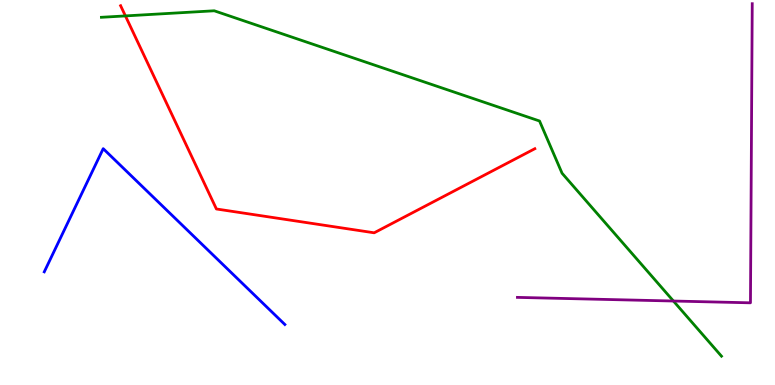[{'lines': ['blue', 'red'], 'intersections': []}, {'lines': ['green', 'red'], 'intersections': [{'x': 1.62, 'y': 9.59}]}, {'lines': ['purple', 'red'], 'intersections': []}, {'lines': ['blue', 'green'], 'intersections': []}, {'lines': ['blue', 'purple'], 'intersections': []}, {'lines': ['green', 'purple'], 'intersections': [{'x': 8.69, 'y': 2.18}]}]